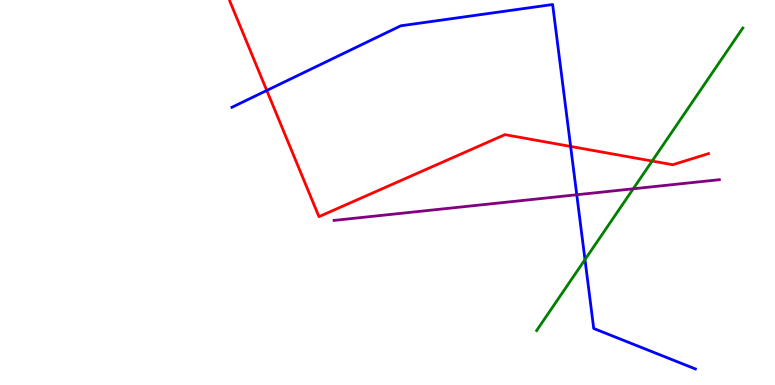[{'lines': ['blue', 'red'], 'intersections': [{'x': 3.44, 'y': 7.65}, {'x': 7.36, 'y': 6.2}]}, {'lines': ['green', 'red'], 'intersections': [{'x': 8.41, 'y': 5.82}]}, {'lines': ['purple', 'red'], 'intersections': []}, {'lines': ['blue', 'green'], 'intersections': [{'x': 7.55, 'y': 3.26}]}, {'lines': ['blue', 'purple'], 'intersections': [{'x': 7.44, 'y': 4.94}]}, {'lines': ['green', 'purple'], 'intersections': [{'x': 8.17, 'y': 5.1}]}]